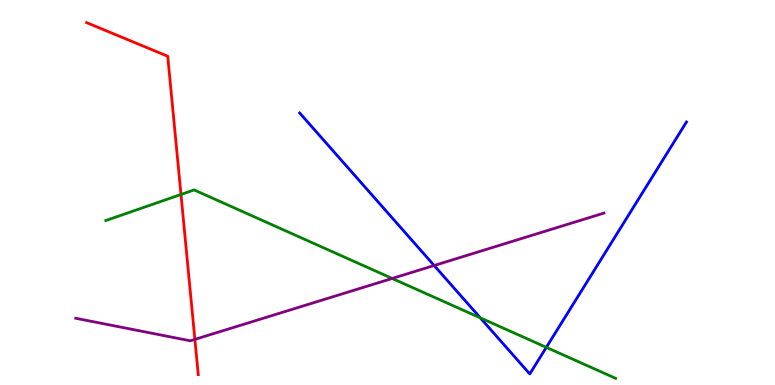[{'lines': ['blue', 'red'], 'intersections': []}, {'lines': ['green', 'red'], 'intersections': [{'x': 2.34, 'y': 4.95}]}, {'lines': ['purple', 'red'], 'intersections': [{'x': 2.51, 'y': 1.18}]}, {'lines': ['blue', 'green'], 'intersections': [{'x': 6.2, 'y': 1.74}, {'x': 7.05, 'y': 0.978}]}, {'lines': ['blue', 'purple'], 'intersections': [{'x': 5.6, 'y': 3.1}]}, {'lines': ['green', 'purple'], 'intersections': [{'x': 5.06, 'y': 2.77}]}]